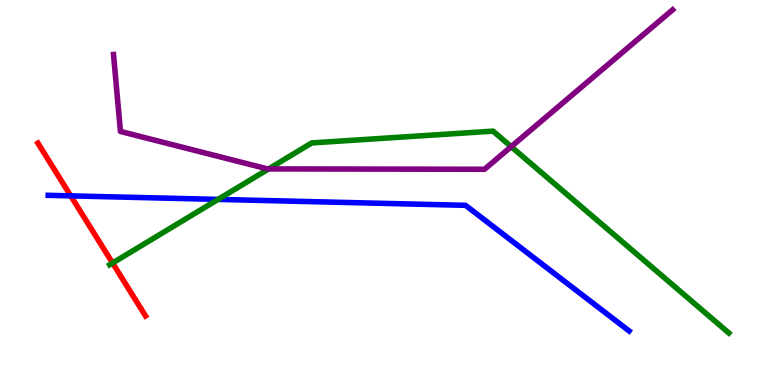[{'lines': ['blue', 'red'], 'intersections': [{'x': 0.913, 'y': 4.91}]}, {'lines': ['green', 'red'], 'intersections': [{'x': 1.45, 'y': 3.17}]}, {'lines': ['purple', 'red'], 'intersections': []}, {'lines': ['blue', 'green'], 'intersections': [{'x': 2.81, 'y': 4.82}]}, {'lines': ['blue', 'purple'], 'intersections': []}, {'lines': ['green', 'purple'], 'intersections': [{'x': 3.47, 'y': 5.61}, {'x': 6.6, 'y': 6.19}]}]